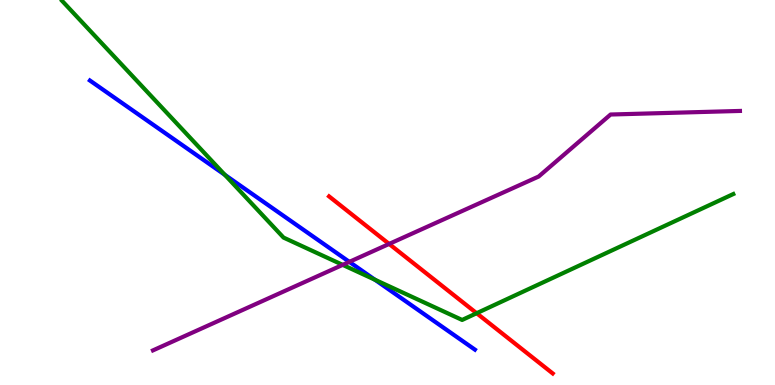[{'lines': ['blue', 'red'], 'intersections': []}, {'lines': ['green', 'red'], 'intersections': [{'x': 6.15, 'y': 1.86}]}, {'lines': ['purple', 'red'], 'intersections': [{'x': 5.02, 'y': 3.66}]}, {'lines': ['blue', 'green'], 'intersections': [{'x': 2.9, 'y': 5.46}, {'x': 4.84, 'y': 2.73}]}, {'lines': ['blue', 'purple'], 'intersections': [{'x': 4.51, 'y': 3.2}]}, {'lines': ['green', 'purple'], 'intersections': [{'x': 4.42, 'y': 3.12}]}]